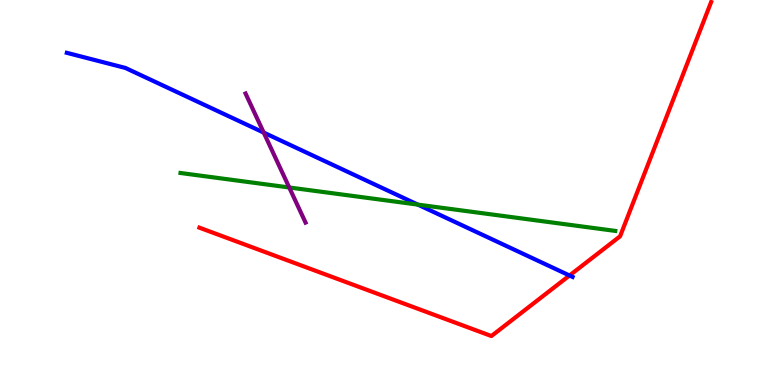[{'lines': ['blue', 'red'], 'intersections': [{'x': 7.35, 'y': 2.84}]}, {'lines': ['green', 'red'], 'intersections': []}, {'lines': ['purple', 'red'], 'intersections': []}, {'lines': ['blue', 'green'], 'intersections': [{'x': 5.39, 'y': 4.69}]}, {'lines': ['blue', 'purple'], 'intersections': [{'x': 3.4, 'y': 6.56}]}, {'lines': ['green', 'purple'], 'intersections': [{'x': 3.73, 'y': 5.13}]}]